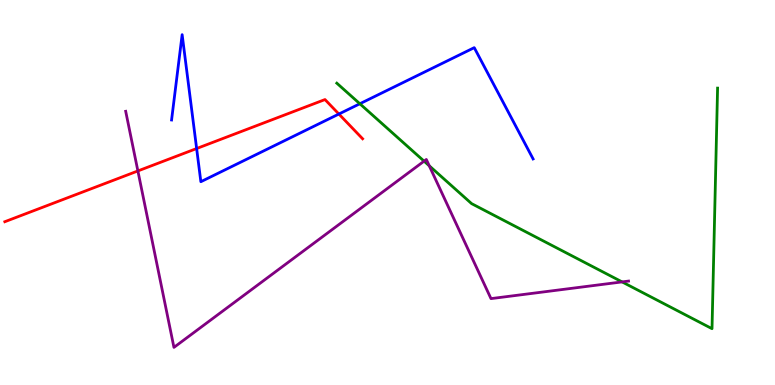[{'lines': ['blue', 'red'], 'intersections': [{'x': 2.54, 'y': 6.14}, {'x': 4.37, 'y': 7.04}]}, {'lines': ['green', 'red'], 'intersections': []}, {'lines': ['purple', 'red'], 'intersections': [{'x': 1.78, 'y': 5.56}]}, {'lines': ['blue', 'green'], 'intersections': [{'x': 4.64, 'y': 7.31}]}, {'lines': ['blue', 'purple'], 'intersections': []}, {'lines': ['green', 'purple'], 'intersections': [{'x': 5.47, 'y': 5.81}, {'x': 5.54, 'y': 5.69}, {'x': 8.03, 'y': 2.68}]}]